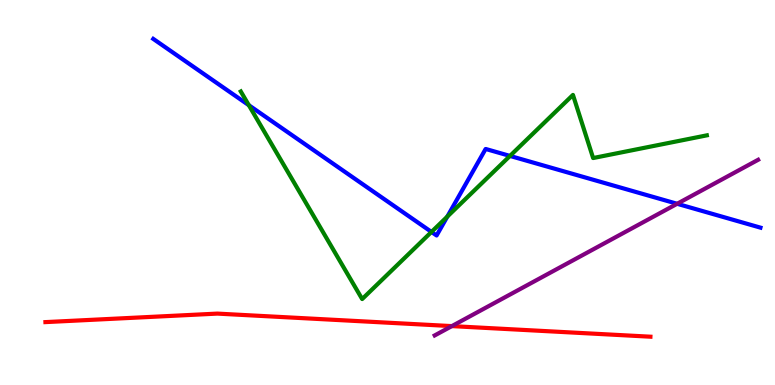[{'lines': ['blue', 'red'], 'intersections': []}, {'lines': ['green', 'red'], 'intersections': []}, {'lines': ['purple', 'red'], 'intersections': [{'x': 5.83, 'y': 1.53}]}, {'lines': ['blue', 'green'], 'intersections': [{'x': 3.21, 'y': 7.27}, {'x': 5.57, 'y': 3.98}, {'x': 5.77, 'y': 4.37}, {'x': 6.58, 'y': 5.95}]}, {'lines': ['blue', 'purple'], 'intersections': [{'x': 8.74, 'y': 4.71}]}, {'lines': ['green', 'purple'], 'intersections': []}]